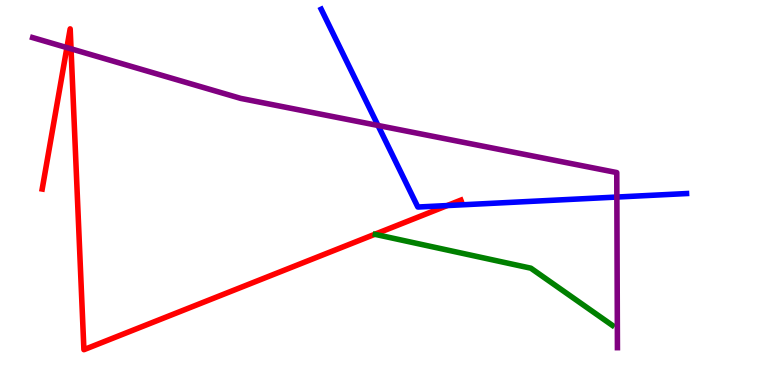[{'lines': ['blue', 'red'], 'intersections': [{'x': 5.77, 'y': 4.66}]}, {'lines': ['green', 'red'], 'intersections': []}, {'lines': ['purple', 'red'], 'intersections': [{'x': 0.863, 'y': 8.76}, {'x': 0.917, 'y': 8.73}]}, {'lines': ['blue', 'green'], 'intersections': []}, {'lines': ['blue', 'purple'], 'intersections': [{'x': 4.88, 'y': 6.74}, {'x': 7.96, 'y': 4.88}]}, {'lines': ['green', 'purple'], 'intersections': []}]